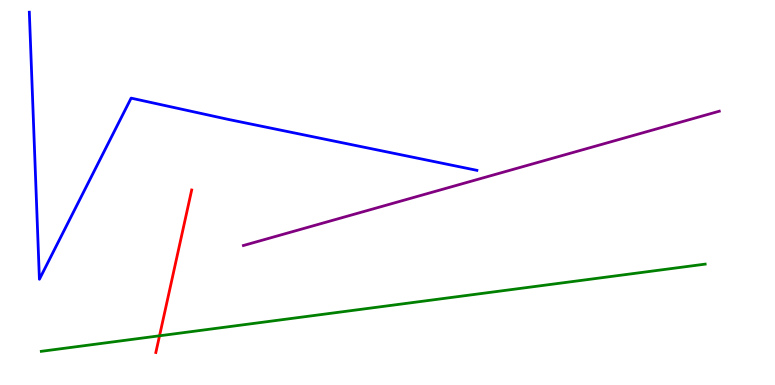[{'lines': ['blue', 'red'], 'intersections': []}, {'lines': ['green', 'red'], 'intersections': [{'x': 2.06, 'y': 1.28}]}, {'lines': ['purple', 'red'], 'intersections': []}, {'lines': ['blue', 'green'], 'intersections': []}, {'lines': ['blue', 'purple'], 'intersections': []}, {'lines': ['green', 'purple'], 'intersections': []}]